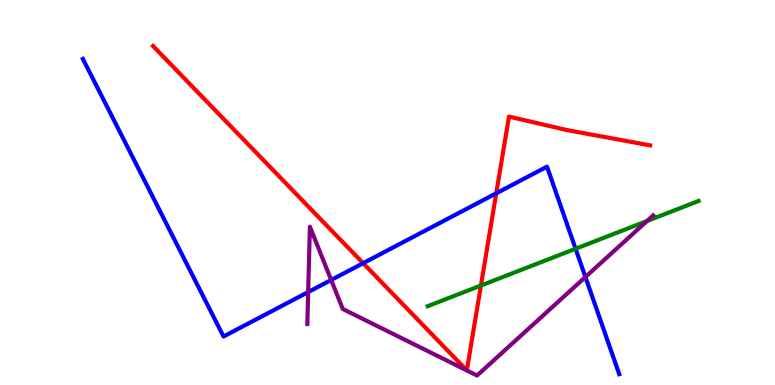[{'lines': ['blue', 'red'], 'intersections': [{'x': 4.69, 'y': 3.16}, {'x': 6.4, 'y': 4.98}]}, {'lines': ['green', 'red'], 'intersections': [{'x': 6.21, 'y': 2.58}]}, {'lines': ['purple', 'red'], 'intersections': []}, {'lines': ['blue', 'green'], 'intersections': [{'x': 7.43, 'y': 3.54}]}, {'lines': ['blue', 'purple'], 'intersections': [{'x': 3.98, 'y': 2.41}, {'x': 4.27, 'y': 2.73}, {'x': 7.55, 'y': 2.8}]}, {'lines': ['green', 'purple'], 'intersections': [{'x': 8.35, 'y': 4.26}]}]